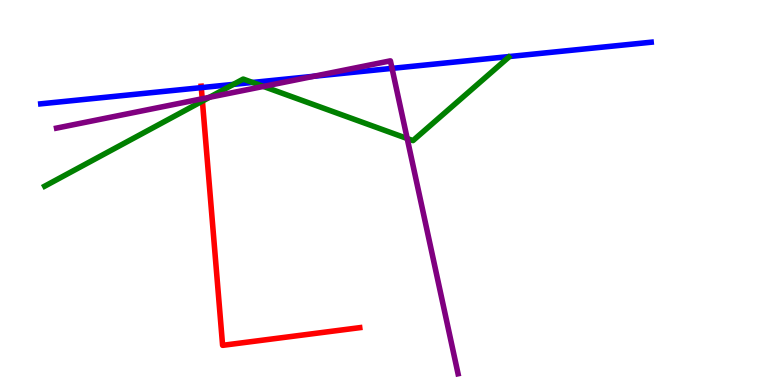[{'lines': ['blue', 'red'], 'intersections': [{'x': 2.6, 'y': 7.72}]}, {'lines': ['green', 'red'], 'intersections': [{'x': 2.61, 'y': 7.37}]}, {'lines': ['purple', 'red'], 'intersections': [{'x': 2.61, 'y': 7.43}]}, {'lines': ['blue', 'green'], 'intersections': [{'x': 3.01, 'y': 7.81}, {'x': 3.26, 'y': 7.86}]}, {'lines': ['blue', 'purple'], 'intersections': [{'x': 4.05, 'y': 8.02}, {'x': 5.06, 'y': 8.22}]}, {'lines': ['green', 'purple'], 'intersections': [{'x': 2.7, 'y': 7.47}, {'x': 3.4, 'y': 7.76}, {'x': 5.25, 'y': 6.4}]}]